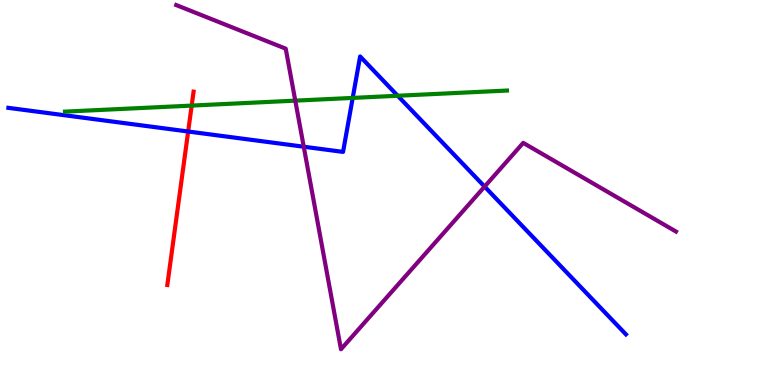[{'lines': ['blue', 'red'], 'intersections': [{'x': 2.43, 'y': 6.58}]}, {'lines': ['green', 'red'], 'intersections': [{'x': 2.47, 'y': 7.26}]}, {'lines': ['purple', 'red'], 'intersections': []}, {'lines': ['blue', 'green'], 'intersections': [{'x': 4.55, 'y': 7.46}, {'x': 5.13, 'y': 7.51}]}, {'lines': ['blue', 'purple'], 'intersections': [{'x': 3.92, 'y': 6.19}, {'x': 6.25, 'y': 5.15}]}, {'lines': ['green', 'purple'], 'intersections': [{'x': 3.81, 'y': 7.39}]}]